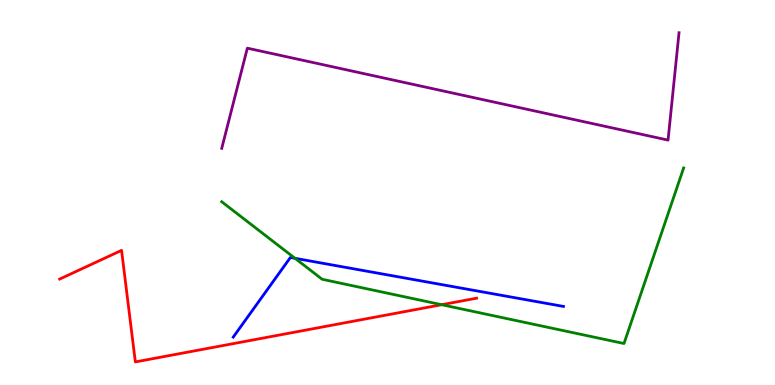[{'lines': ['blue', 'red'], 'intersections': []}, {'lines': ['green', 'red'], 'intersections': [{'x': 5.7, 'y': 2.09}]}, {'lines': ['purple', 'red'], 'intersections': []}, {'lines': ['blue', 'green'], 'intersections': [{'x': 3.81, 'y': 3.29}]}, {'lines': ['blue', 'purple'], 'intersections': []}, {'lines': ['green', 'purple'], 'intersections': []}]